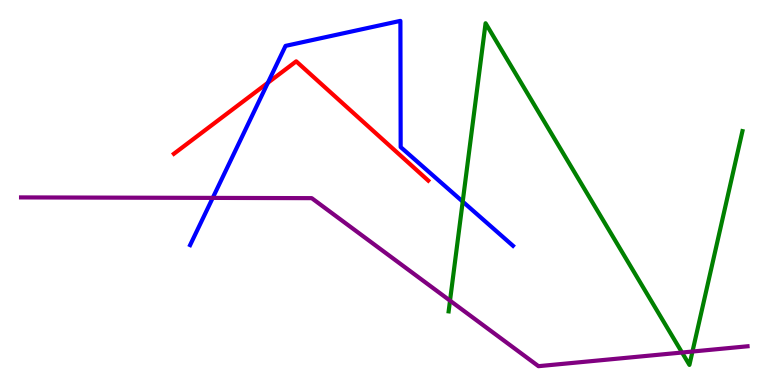[{'lines': ['blue', 'red'], 'intersections': [{'x': 3.46, 'y': 7.85}]}, {'lines': ['green', 'red'], 'intersections': []}, {'lines': ['purple', 'red'], 'intersections': []}, {'lines': ['blue', 'green'], 'intersections': [{'x': 5.97, 'y': 4.76}]}, {'lines': ['blue', 'purple'], 'intersections': [{'x': 2.74, 'y': 4.86}]}, {'lines': ['green', 'purple'], 'intersections': [{'x': 5.81, 'y': 2.19}, {'x': 8.8, 'y': 0.844}, {'x': 8.94, 'y': 0.87}]}]